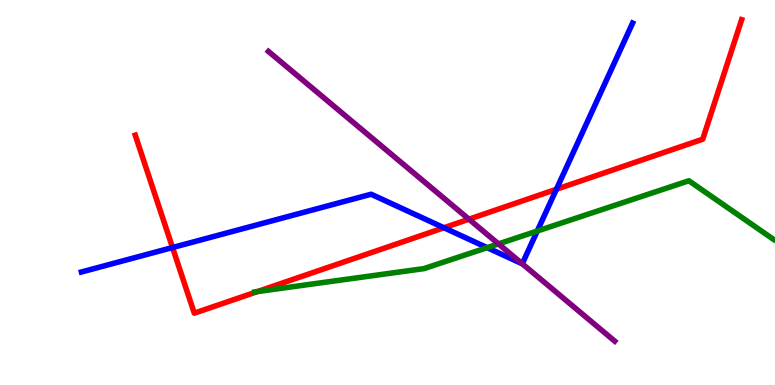[{'lines': ['blue', 'red'], 'intersections': [{'x': 2.23, 'y': 3.57}, {'x': 5.73, 'y': 4.08}, {'x': 7.18, 'y': 5.08}]}, {'lines': ['green', 'red'], 'intersections': [{'x': 3.32, 'y': 2.43}]}, {'lines': ['purple', 'red'], 'intersections': [{'x': 6.05, 'y': 4.31}]}, {'lines': ['blue', 'green'], 'intersections': [{'x': 6.29, 'y': 3.57}, {'x': 6.93, 'y': 4.0}]}, {'lines': ['blue', 'purple'], 'intersections': [{'x': 6.74, 'y': 3.15}]}, {'lines': ['green', 'purple'], 'intersections': [{'x': 6.43, 'y': 3.67}]}]